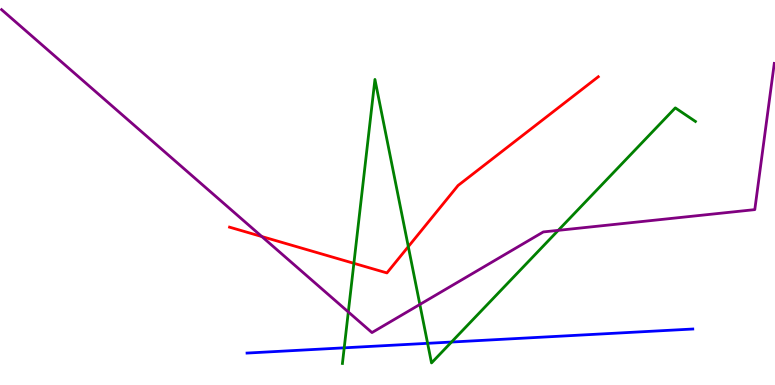[{'lines': ['blue', 'red'], 'intersections': []}, {'lines': ['green', 'red'], 'intersections': [{'x': 4.57, 'y': 3.16}, {'x': 5.27, 'y': 3.59}]}, {'lines': ['purple', 'red'], 'intersections': [{'x': 3.38, 'y': 3.86}]}, {'lines': ['blue', 'green'], 'intersections': [{'x': 4.44, 'y': 0.966}, {'x': 5.52, 'y': 1.08}, {'x': 5.83, 'y': 1.12}]}, {'lines': ['blue', 'purple'], 'intersections': []}, {'lines': ['green', 'purple'], 'intersections': [{'x': 4.49, 'y': 1.9}, {'x': 5.42, 'y': 2.09}, {'x': 7.2, 'y': 4.02}]}]